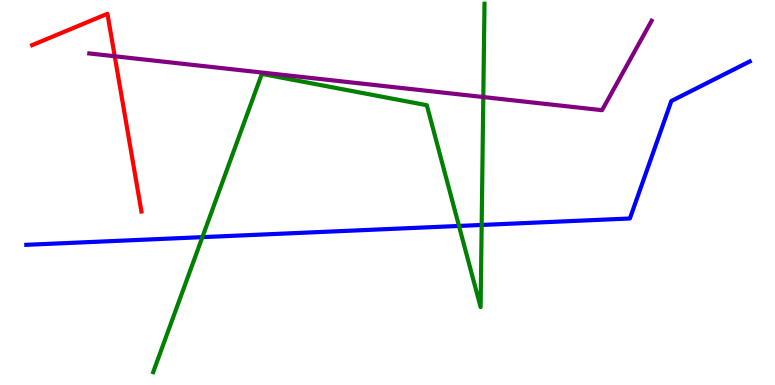[{'lines': ['blue', 'red'], 'intersections': []}, {'lines': ['green', 'red'], 'intersections': []}, {'lines': ['purple', 'red'], 'intersections': [{'x': 1.48, 'y': 8.54}]}, {'lines': ['blue', 'green'], 'intersections': [{'x': 2.61, 'y': 3.84}, {'x': 5.92, 'y': 4.13}, {'x': 6.22, 'y': 4.16}]}, {'lines': ['blue', 'purple'], 'intersections': []}, {'lines': ['green', 'purple'], 'intersections': [{'x': 6.24, 'y': 7.48}]}]